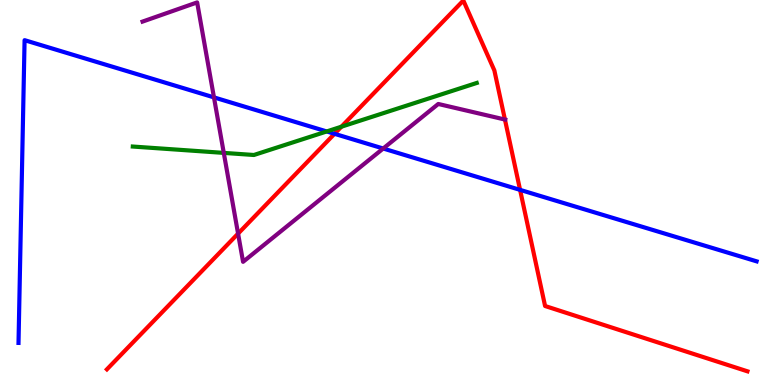[{'lines': ['blue', 'red'], 'intersections': [{'x': 4.32, 'y': 6.52}, {'x': 6.71, 'y': 5.07}]}, {'lines': ['green', 'red'], 'intersections': [{'x': 4.41, 'y': 6.71}]}, {'lines': ['purple', 'red'], 'intersections': [{'x': 3.07, 'y': 3.93}, {'x': 6.52, 'y': 6.9}]}, {'lines': ['blue', 'green'], 'intersections': [{'x': 4.22, 'y': 6.59}]}, {'lines': ['blue', 'purple'], 'intersections': [{'x': 2.76, 'y': 7.47}, {'x': 4.94, 'y': 6.14}]}, {'lines': ['green', 'purple'], 'intersections': [{'x': 2.89, 'y': 6.03}]}]